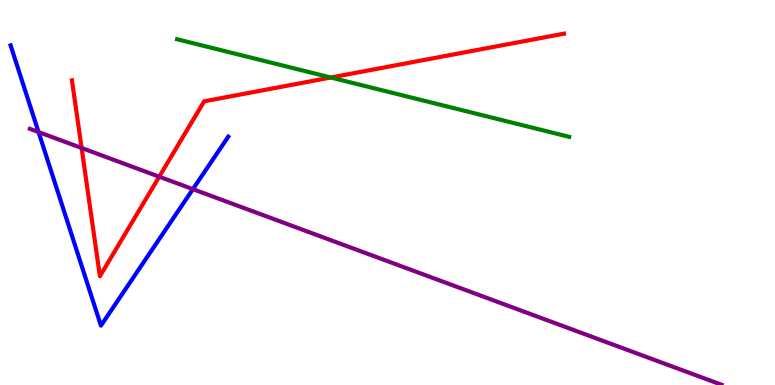[{'lines': ['blue', 'red'], 'intersections': []}, {'lines': ['green', 'red'], 'intersections': [{'x': 4.27, 'y': 7.99}]}, {'lines': ['purple', 'red'], 'intersections': [{'x': 1.05, 'y': 6.16}, {'x': 2.05, 'y': 5.41}]}, {'lines': ['blue', 'green'], 'intersections': []}, {'lines': ['blue', 'purple'], 'intersections': [{'x': 0.497, 'y': 6.57}, {'x': 2.49, 'y': 5.09}]}, {'lines': ['green', 'purple'], 'intersections': []}]